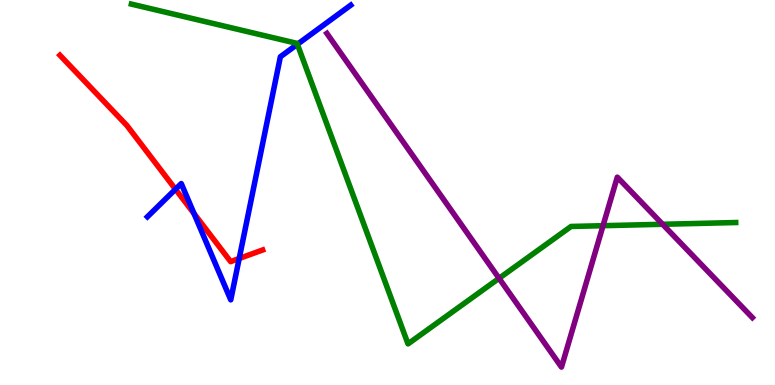[{'lines': ['blue', 'red'], 'intersections': [{'x': 2.26, 'y': 5.08}, {'x': 2.5, 'y': 4.45}, {'x': 3.09, 'y': 3.29}]}, {'lines': ['green', 'red'], 'intersections': []}, {'lines': ['purple', 'red'], 'intersections': []}, {'lines': ['blue', 'green'], 'intersections': [{'x': 3.84, 'y': 8.85}]}, {'lines': ['blue', 'purple'], 'intersections': []}, {'lines': ['green', 'purple'], 'intersections': [{'x': 6.44, 'y': 2.77}, {'x': 7.78, 'y': 4.14}, {'x': 8.55, 'y': 4.17}]}]